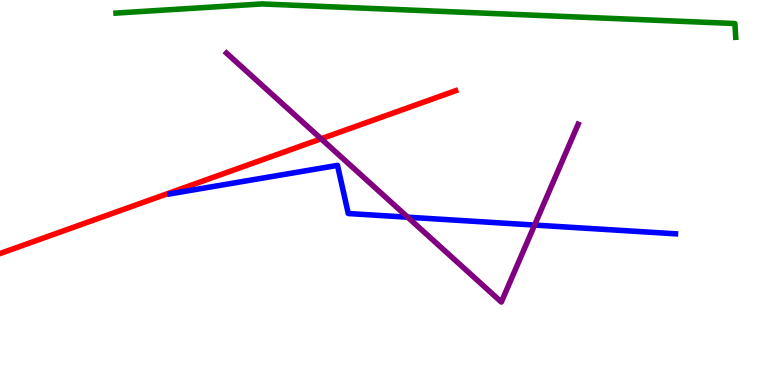[{'lines': ['blue', 'red'], 'intersections': []}, {'lines': ['green', 'red'], 'intersections': []}, {'lines': ['purple', 'red'], 'intersections': [{'x': 4.14, 'y': 6.4}]}, {'lines': ['blue', 'green'], 'intersections': []}, {'lines': ['blue', 'purple'], 'intersections': [{'x': 5.26, 'y': 4.36}, {'x': 6.9, 'y': 4.15}]}, {'lines': ['green', 'purple'], 'intersections': []}]